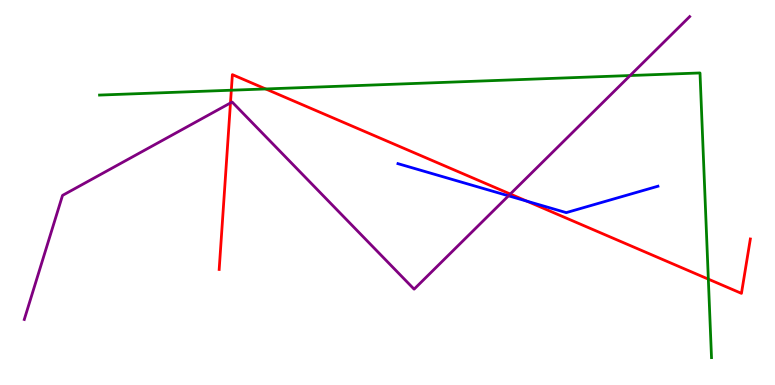[{'lines': ['blue', 'red'], 'intersections': [{'x': 6.8, 'y': 4.78}]}, {'lines': ['green', 'red'], 'intersections': [{'x': 2.98, 'y': 7.66}, {'x': 3.43, 'y': 7.69}, {'x': 9.14, 'y': 2.75}]}, {'lines': ['purple', 'red'], 'intersections': [{'x': 2.97, 'y': 7.33}, {'x': 6.58, 'y': 4.96}]}, {'lines': ['blue', 'green'], 'intersections': []}, {'lines': ['blue', 'purple'], 'intersections': [{'x': 6.56, 'y': 4.91}]}, {'lines': ['green', 'purple'], 'intersections': [{'x': 8.13, 'y': 8.04}]}]